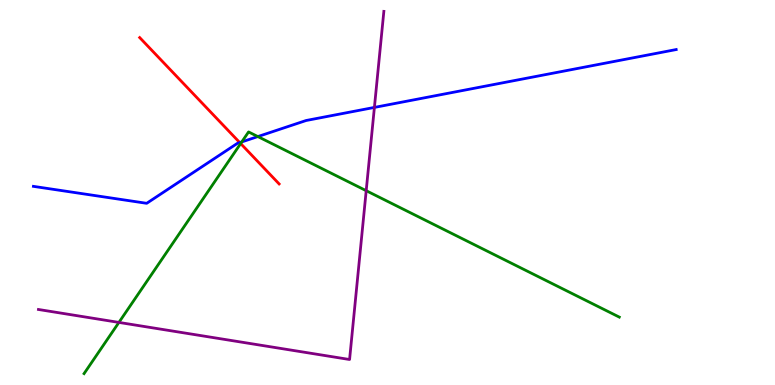[{'lines': ['blue', 'red'], 'intersections': [{'x': 3.09, 'y': 6.3}]}, {'lines': ['green', 'red'], 'intersections': [{'x': 3.11, 'y': 6.27}]}, {'lines': ['purple', 'red'], 'intersections': []}, {'lines': ['blue', 'green'], 'intersections': [{'x': 3.12, 'y': 6.31}, {'x': 3.33, 'y': 6.45}]}, {'lines': ['blue', 'purple'], 'intersections': [{'x': 4.83, 'y': 7.21}]}, {'lines': ['green', 'purple'], 'intersections': [{'x': 1.53, 'y': 1.63}, {'x': 4.73, 'y': 5.05}]}]